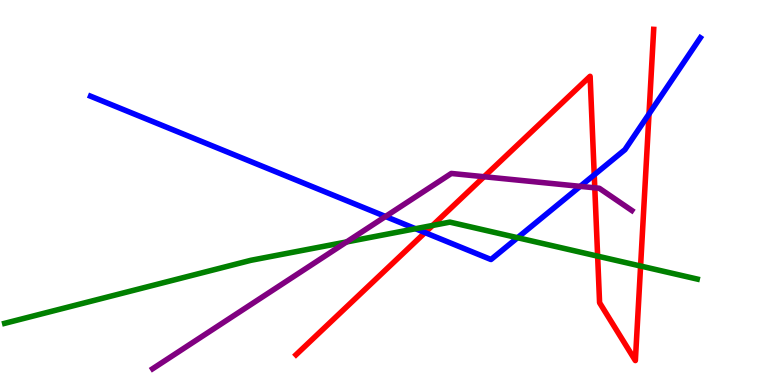[{'lines': ['blue', 'red'], 'intersections': [{'x': 5.48, 'y': 3.96}, {'x': 7.67, 'y': 5.46}, {'x': 8.37, 'y': 7.04}]}, {'lines': ['green', 'red'], 'intersections': [{'x': 5.58, 'y': 4.14}, {'x': 7.71, 'y': 3.35}, {'x': 8.27, 'y': 3.09}]}, {'lines': ['purple', 'red'], 'intersections': [{'x': 6.25, 'y': 5.41}, {'x': 7.67, 'y': 5.12}]}, {'lines': ['blue', 'green'], 'intersections': [{'x': 5.36, 'y': 4.06}, {'x': 6.68, 'y': 3.83}]}, {'lines': ['blue', 'purple'], 'intersections': [{'x': 4.97, 'y': 4.38}, {'x': 7.49, 'y': 5.16}]}, {'lines': ['green', 'purple'], 'intersections': [{'x': 4.47, 'y': 3.72}]}]